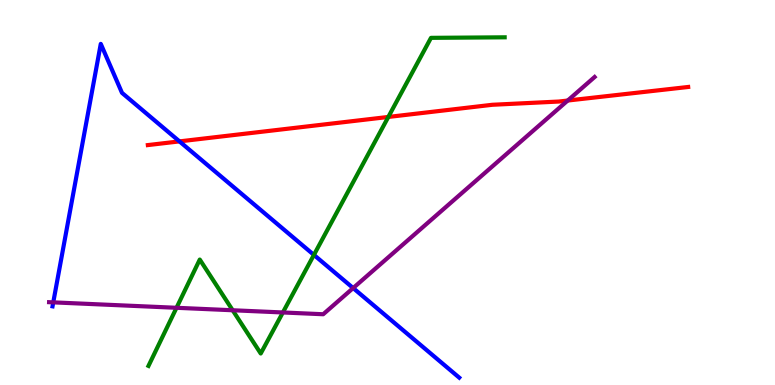[{'lines': ['blue', 'red'], 'intersections': [{'x': 2.32, 'y': 6.33}]}, {'lines': ['green', 'red'], 'intersections': [{'x': 5.01, 'y': 6.96}]}, {'lines': ['purple', 'red'], 'intersections': [{'x': 7.33, 'y': 7.39}]}, {'lines': ['blue', 'green'], 'intersections': [{'x': 4.05, 'y': 3.38}]}, {'lines': ['blue', 'purple'], 'intersections': [{'x': 0.687, 'y': 2.15}, {'x': 4.56, 'y': 2.52}]}, {'lines': ['green', 'purple'], 'intersections': [{'x': 2.28, 'y': 2.01}, {'x': 3.0, 'y': 1.94}, {'x': 3.65, 'y': 1.88}]}]